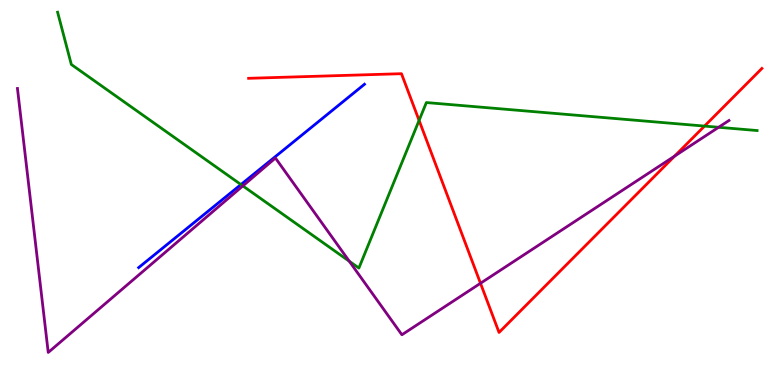[{'lines': ['blue', 'red'], 'intersections': []}, {'lines': ['green', 'red'], 'intersections': [{'x': 5.41, 'y': 6.87}, {'x': 9.09, 'y': 6.72}]}, {'lines': ['purple', 'red'], 'intersections': [{'x': 6.2, 'y': 2.64}, {'x': 8.71, 'y': 5.95}]}, {'lines': ['blue', 'green'], 'intersections': [{'x': 3.11, 'y': 5.21}]}, {'lines': ['blue', 'purple'], 'intersections': []}, {'lines': ['green', 'purple'], 'intersections': [{'x': 3.13, 'y': 5.17}, {'x': 4.51, 'y': 3.21}, {'x': 9.27, 'y': 6.69}]}]